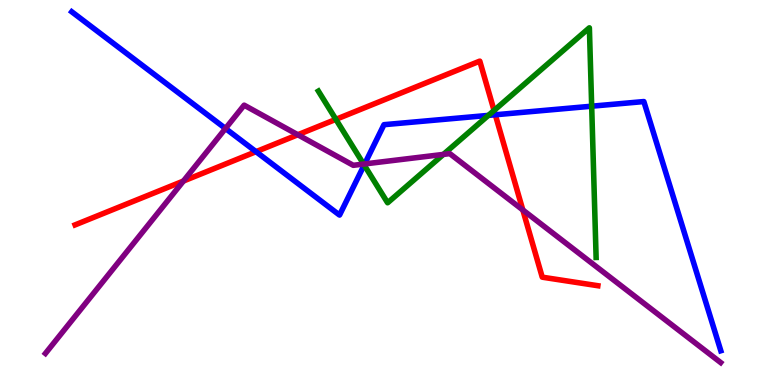[{'lines': ['blue', 'red'], 'intersections': [{'x': 3.3, 'y': 6.06}, {'x': 6.39, 'y': 7.02}]}, {'lines': ['green', 'red'], 'intersections': [{'x': 4.33, 'y': 6.9}, {'x': 6.37, 'y': 7.13}]}, {'lines': ['purple', 'red'], 'intersections': [{'x': 2.37, 'y': 5.3}, {'x': 3.84, 'y': 6.5}, {'x': 6.75, 'y': 4.55}]}, {'lines': ['blue', 'green'], 'intersections': [{'x': 4.7, 'y': 5.71}, {'x': 6.3, 'y': 7.0}, {'x': 7.63, 'y': 7.24}]}, {'lines': ['blue', 'purple'], 'intersections': [{'x': 2.91, 'y': 6.66}, {'x': 4.71, 'y': 5.74}]}, {'lines': ['green', 'purple'], 'intersections': [{'x': 4.69, 'y': 5.74}, {'x': 5.72, 'y': 5.99}]}]